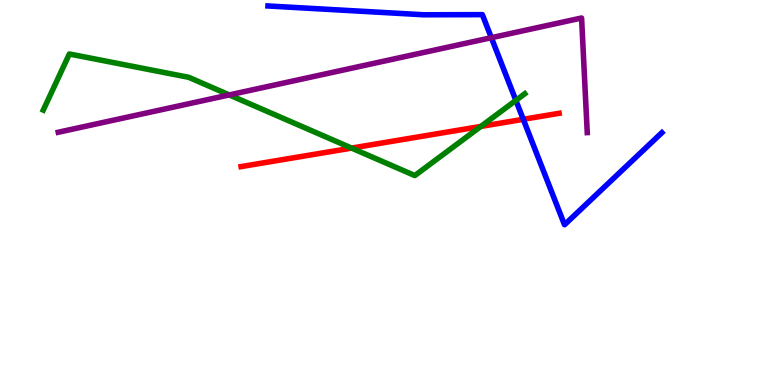[{'lines': ['blue', 'red'], 'intersections': [{'x': 6.75, 'y': 6.9}]}, {'lines': ['green', 'red'], 'intersections': [{'x': 4.54, 'y': 6.15}, {'x': 6.2, 'y': 6.72}]}, {'lines': ['purple', 'red'], 'intersections': []}, {'lines': ['blue', 'green'], 'intersections': [{'x': 6.66, 'y': 7.39}]}, {'lines': ['blue', 'purple'], 'intersections': [{'x': 6.34, 'y': 9.02}]}, {'lines': ['green', 'purple'], 'intersections': [{'x': 2.96, 'y': 7.53}]}]